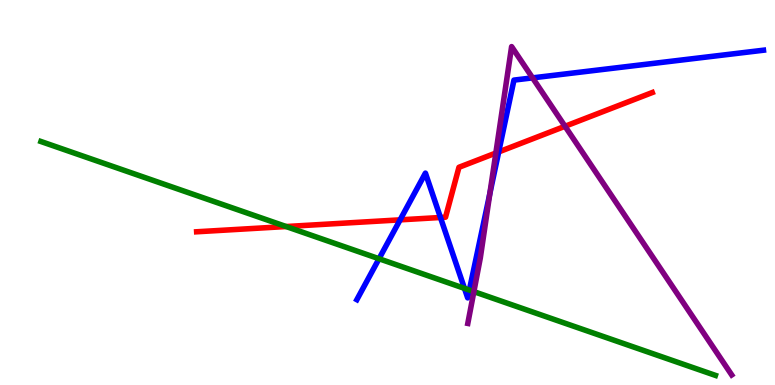[{'lines': ['blue', 'red'], 'intersections': [{'x': 5.16, 'y': 4.29}, {'x': 5.68, 'y': 4.35}, {'x': 6.43, 'y': 6.05}]}, {'lines': ['green', 'red'], 'intersections': [{'x': 3.69, 'y': 4.12}]}, {'lines': ['purple', 'red'], 'intersections': [{'x': 6.4, 'y': 6.03}, {'x': 7.29, 'y': 6.72}]}, {'lines': ['blue', 'green'], 'intersections': [{'x': 4.89, 'y': 3.28}, {'x': 5.99, 'y': 2.51}, {'x': 6.06, 'y': 2.47}]}, {'lines': ['blue', 'purple'], 'intersections': [{'x': 6.32, 'y': 4.97}, {'x': 6.87, 'y': 7.98}]}, {'lines': ['green', 'purple'], 'intersections': [{'x': 6.11, 'y': 2.43}]}]